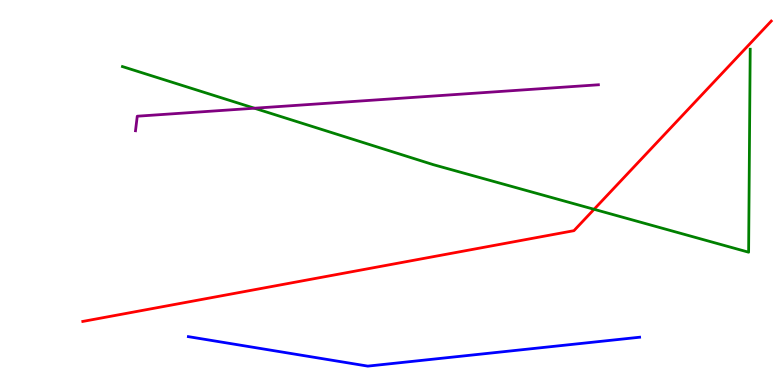[{'lines': ['blue', 'red'], 'intersections': []}, {'lines': ['green', 'red'], 'intersections': [{'x': 7.67, 'y': 4.56}]}, {'lines': ['purple', 'red'], 'intersections': []}, {'lines': ['blue', 'green'], 'intersections': []}, {'lines': ['blue', 'purple'], 'intersections': []}, {'lines': ['green', 'purple'], 'intersections': [{'x': 3.28, 'y': 7.19}]}]